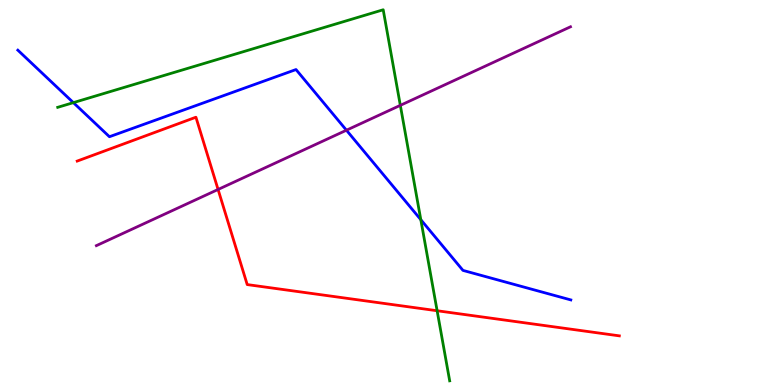[{'lines': ['blue', 'red'], 'intersections': []}, {'lines': ['green', 'red'], 'intersections': [{'x': 5.64, 'y': 1.93}]}, {'lines': ['purple', 'red'], 'intersections': [{'x': 2.81, 'y': 5.08}]}, {'lines': ['blue', 'green'], 'intersections': [{'x': 0.947, 'y': 7.33}, {'x': 5.43, 'y': 4.29}]}, {'lines': ['blue', 'purple'], 'intersections': [{'x': 4.47, 'y': 6.62}]}, {'lines': ['green', 'purple'], 'intersections': [{'x': 5.17, 'y': 7.26}]}]